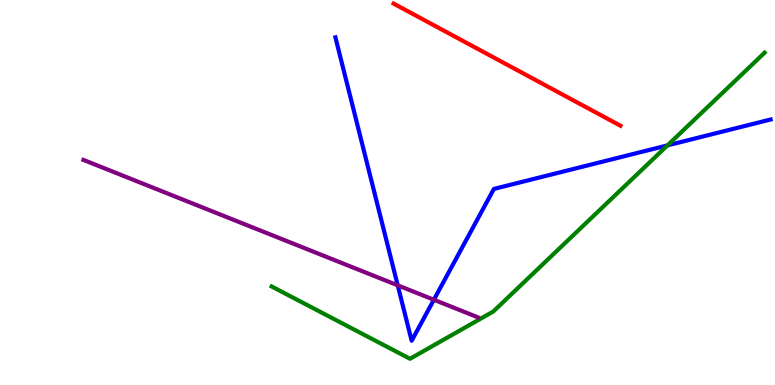[{'lines': ['blue', 'red'], 'intersections': []}, {'lines': ['green', 'red'], 'intersections': []}, {'lines': ['purple', 'red'], 'intersections': []}, {'lines': ['blue', 'green'], 'intersections': [{'x': 8.61, 'y': 6.22}]}, {'lines': ['blue', 'purple'], 'intersections': [{'x': 5.13, 'y': 2.59}, {'x': 5.6, 'y': 2.21}]}, {'lines': ['green', 'purple'], 'intersections': []}]